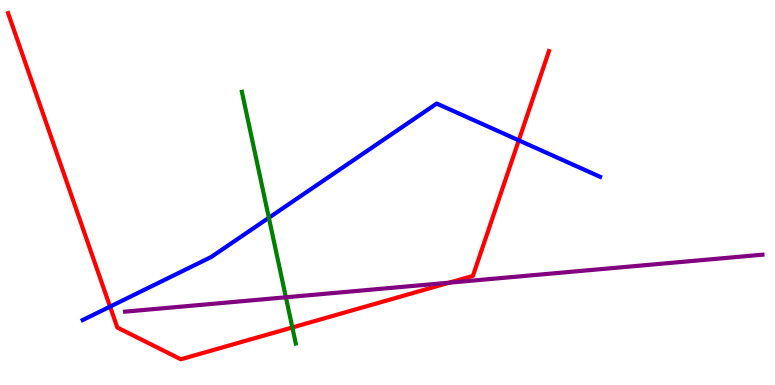[{'lines': ['blue', 'red'], 'intersections': [{'x': 1.42, 'y': 2.04}, {'x': 6.69, 'y': 6.35}]}, {'lines': ['green', 'red'], 'intersections': [{'x': 3.77, 'y': 1.49}]}, {'lines': ['purple', 'red'], 'intersections': [{'x': 5.8, 'y': 2.66}]}, {'lines': ['blue', 'green'], 'intersections': [{'x': 3.47, 'y': 4.34}]}, {'lines': ['blue', 'purple'], 'intersections': []}, {'lines': ['green', 'purple'], 'intersections': [{'x': 3.69, 'y': 2.28}]}]